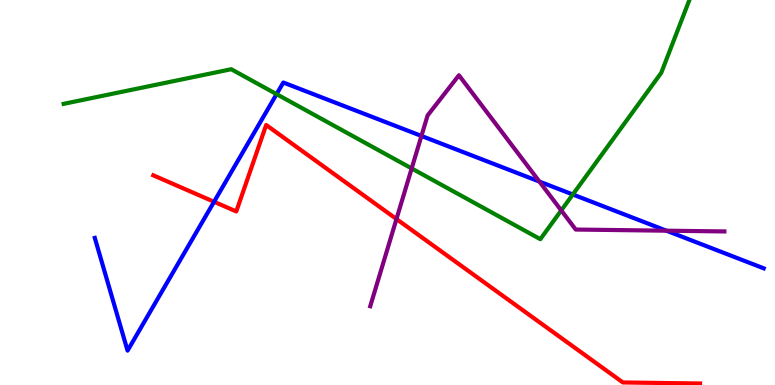[{'lines': ['blue', 'red'], 'intersections': [{'x': 2.76, 'y': 4.76}]}, {'lines': ['green', 'red'], 'intersections': []}, {'lines': ['purple', 'red'], 'intersections': [{'x': 5.12, 'y': 4.31}]}, {'lines': ['blue', 'green'], 'intersections': [{'x': 3.57, 'y': 7.55}, {'x': 7.39, 'y': 4.95}]}, {'lines': ['blue', 'purple'], 'intersections': [{'x': 5.44, 'y': 6.47}, {'x': 6.96, 'y': 5.28}, {'x': 8.6, 'y': 4.01}]}, {'lines': ['green', 'purple'], 'intersections': [{'x': 5.31, 'y': 5.63}, {'x': 7.24, 'y': 4.53}]}]